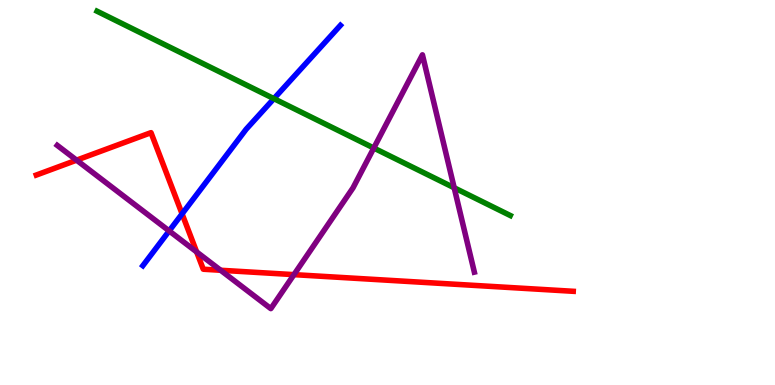[{'lines': ['blue', 'red'], 'intersections': [{'x': 2.35, 'y': 4.45}]}, {'lines': ['green', 'red'], 'intersections': []}, {'lines': ['purple', 'red'], 'intersections': [{'x': 0.988, 'y': 5.84}, {'x': 2.54, 'y': 3.46}, {'x': 2.85, 'y': 2.98}, {'x': 3.79, 'y': 2.87}]}, {'lines': ['blue', 'green'], 'intersections': [{'x': 3.53, 'y': 7.44}]}, {'lines': ['blue', 'purple'], 'intersections': [{'x': 2.18, 'y': 4.0}]}, {'lines': ['green', 'purple'], 'intersections': [{'x': 4.82, 'y': 6.16}, {'x': 5.86, 'y': 5.12}]}]